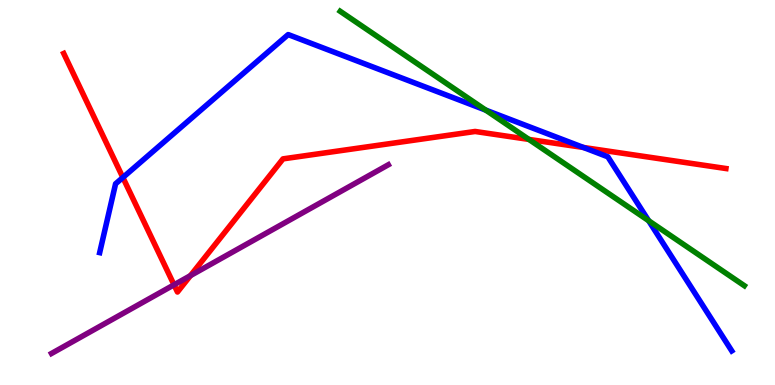[{'lines': ['blue', 'red'], 'intersections': [{'x': 1.59, 'y': 5.39}, {'x': 7.53, 'y': 6.17}]}, {'lines': ['green', 'red'], 'intersections': [{'x': 6.82, 'y': 6.38}]}, {'lines': ['purple', 'red'], 'intersections': [{'x': 2.25, 'y': 2.6}, {'x': 2.46, 'y': 2.84}]}, {'lines': ['blue', 'green'], 'intersections': [{'x': 6.27, 'y': 7.14}, {'x': 8.37, 'y': 4.27}]}, {'lines': ['blue', 'purple'], 'intersections': []}, {'lines': ['green', 'purple'], 'intersections': []}]